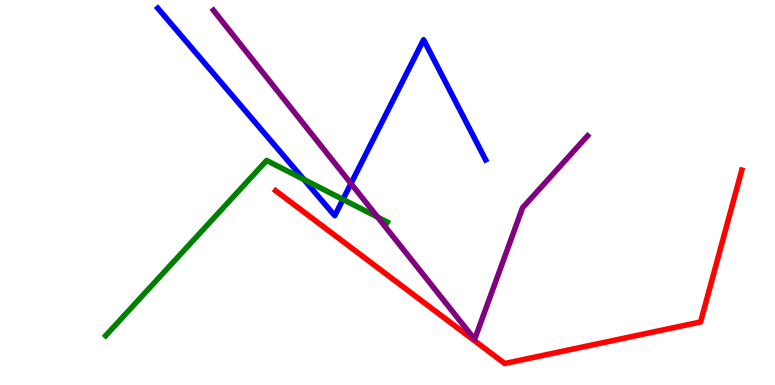[{'lines': ['blue', 'red'], 'intersections': []}, {'lines': ['green', 'red'], 'intersections': []}, {'lines': ['purple', 'red'], 'intersections': []}, {'lines': ['blue', 'green'], 'intersections': [{'x': 3.92, 'y': 5.34}, {'x': 4.43, 'y': 4.82}]}, {'lines': ['blue', 'purple'], 'intersections': [{'x': 4.53, 'y': 5.23}]}, {'lines': ['green', 'purple'], 'intersections': [{'x': 4.87, 'y': 4.36}]}]